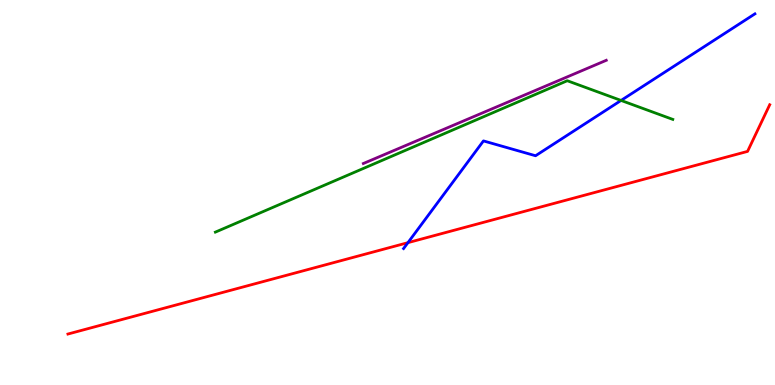[{'lines': ['blue', 'red'], 'intersections': [{'x': 5.26, 'y': 3.7}]}, {'lines': ['green', 'red'], 'intersections': []}, {'lines': ['purple', 'red'], 'intersections': []}, {'lines': ['blue', 'green'], 'intersections': [{'x': 8.01, 'y': 7.39}]}, {'lines': ['blue', 'purple'], 'intersections': []}, {'lines': ['green', 'purple'], 'intersections': []}]